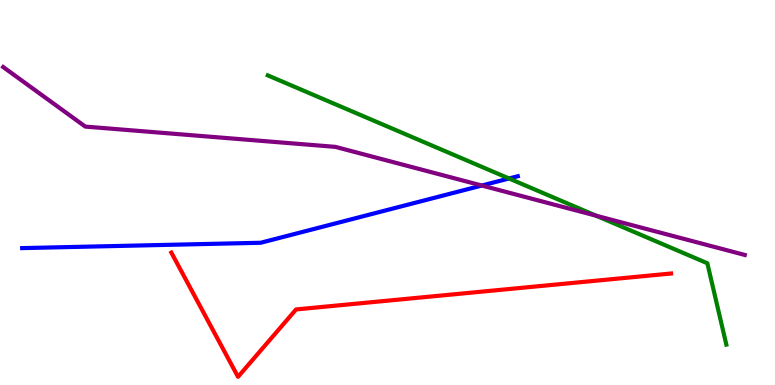[{'lines': ['blue', 'red'], 'intersections': []}, {'lines': ['green', 'red'], 'intersections': []}, {'lines': ['purple', 'red'], 'intersections': []}, {'lines': ['blue', 'green'], 'intersections': [{'x': 6.57, 'y': 5.36}]}, {'lines': ['blue', 'purple'], 'intersections': [{'x': 6.22, 'y': 5.18}]}, {'lines': ['green', 'purple'], 'intersections': [{'x': 7.69, 'y': 4.4}]}]